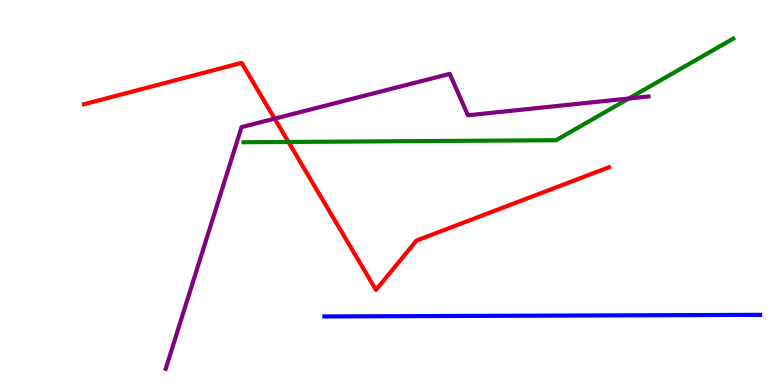[{'lines': ['blue', 'red'], 'intersections': []}, {'lines': ['green', 'red'], 'intersections': [{'x': 3.72, 'y': 6.31}]}, {'lines': ['purple', 'red'], 'intersections': [{'x': 3.54, 'y': 6.92}]}, {'lines': ['blue', 'green'], 'intersections': []}, {'lines': ['blue', 'purple'], 'intersections': []}, {'lines': ['green', 'purple'], 'intersections': [{'x': 8.11, 'y': 7.44}]}]